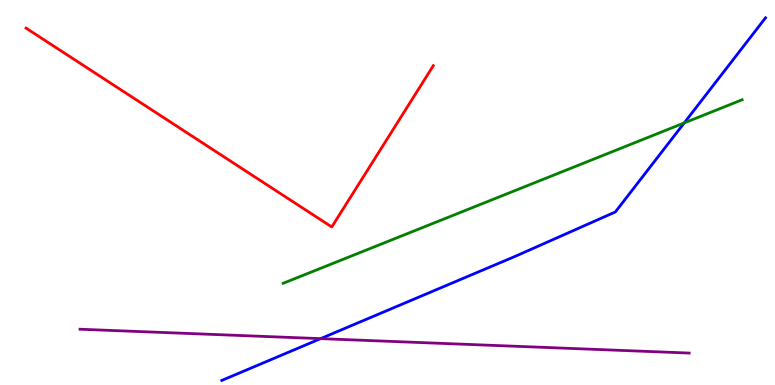[{'lines': ['blue', 'red'], 'intersections': []}, {'lines': ['green', 'red'], 'intersections': []}, {'lines': ['purple', 'red'], 'intersections': []}, {'lines': ['blue', 'green'], 'intersections': [{'x': 8.83, 'y': 6.81}]}, {'lines': ['blue', 'purple'], 'intersections': [{'x': 4.14, 'y': 1.2}]}, {'lines': ['green', 'purple'], 'intersections': []}]